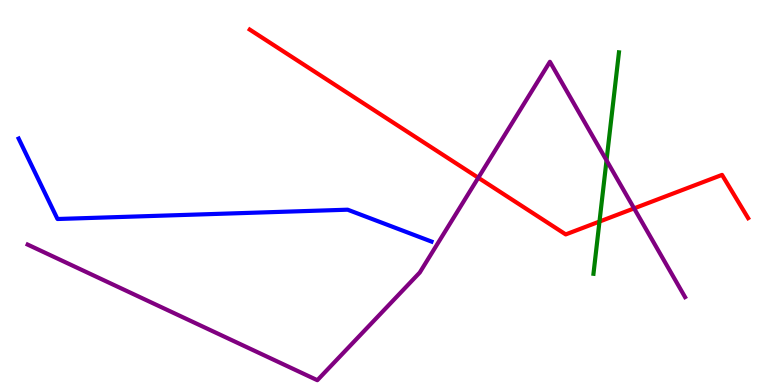[{'lines': ['blue', 'red'], 'intersections': []}, {'lines': ['green', 'red'], 'intersections': [{'x': 7.74, 'y': 4.25}]}, {'lines': ['purple', 'red'], 'intersections': [{'x': 6.17, 'y': 5.38}, {'x': 8.18, 'y': 4.59}]}, {'lines': ['blue', 'green'], 'intersections': []}, {'lines': ['blue', 'purple'], 'intersections': []}, {'lines': ['green', 'purple'], 'intersections': [{'x': 7.83, 'y': 5.83}]}]